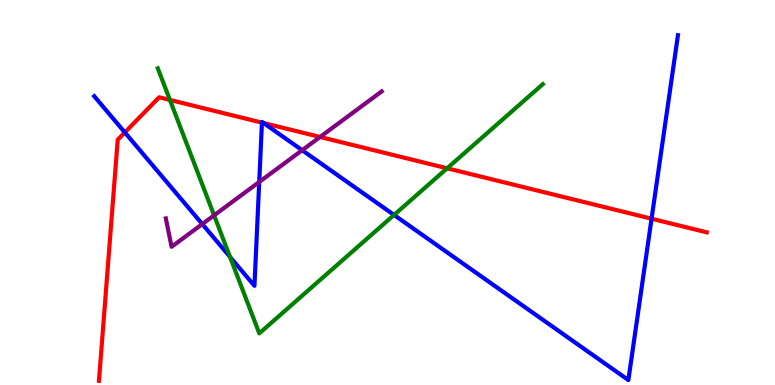[{'lines': ['blue', 'red'], 'intersections': [{'x': 1.61, 'y': 6.56}, {'x': 3.38, 'y': 6.81}, {'x': 3.4, 'y': 6.8}, {'x': 8.41, 'y': 4.32}]}, {'lines': ['green', 'red'], 'intersections': [{'x': 2.19, 'y': 7.4}, {'x': 5.77, 'y': 5.63}]}, {'lines': ['purple', 'red'], 'intersections': [{'x': 4.13, 'y': 6.44}]}, {'lines': ['blue', 'green'], 'intersections': [{'x': 2.97, 'y': 3.33}, {'x': 5.08, 'y': 4.42}]}, {'lines': ['blue', 'purple'], 'intersections': [{'x': 2.61, 'y': 4.18}, {'x': 3.34, 'y': 5.27}, {'x': 3.9, 'y': 6.1}]}, {'lines': ['green', 'purple'], 'intersections': [{'x': 2.76, 'y': 4.41}]}]